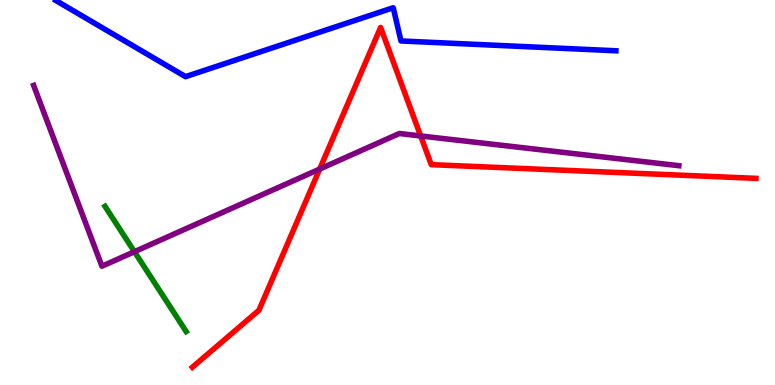[{'lines': ['blue', 'red'], 'intersections': []}, {'lines': ['green', 'red'], 'intersections': []}, {'lines': ['purple', 'red'], 'intersections': [{'x': 4.12, 'y': 5.61}, {'x': 5.43, 'y': 6.47}]}, {'lines': ['blue', 'green'], 'intersections': []}, {'lines': ['blue', 'purple'], 'intersections': []}, {'lines': ['green', 'purple'], 'intersections': [{'x': 1.73, 'y': 3.46}]}]